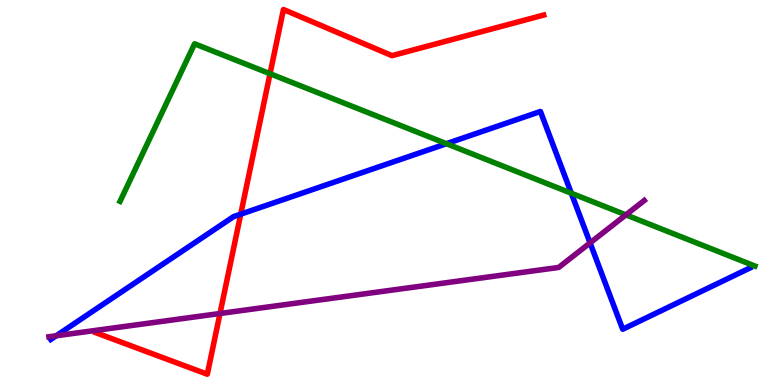[{'lines': ['blue', 'red'], 'intersections': [{'x': 3.11, 'y': 4.44}]}, {'lines': ['green', 'red'], 'intersections': [{'x': 3.48, 'y': 8.09}]}, {'lines': ['purple', 'red'], 'intersections': [{'x': 2.84, 'y': 1.86}]}, {'lines': ['blue', 'green'], 'intersections': [{'x': 5.76, 'y': 6.27}, {'x': 7.37, 'y': 4.98}]}, {'lines': ['blue', 'purple'], 'intersections': [{'x': 0.725, 'y': 1.28}, {'x': 7.61, 'y': 3.69}]}, {'lines': ['green', 'purple'], 'intersections': [{'x': 8.08, 'y': 4.42}]}]